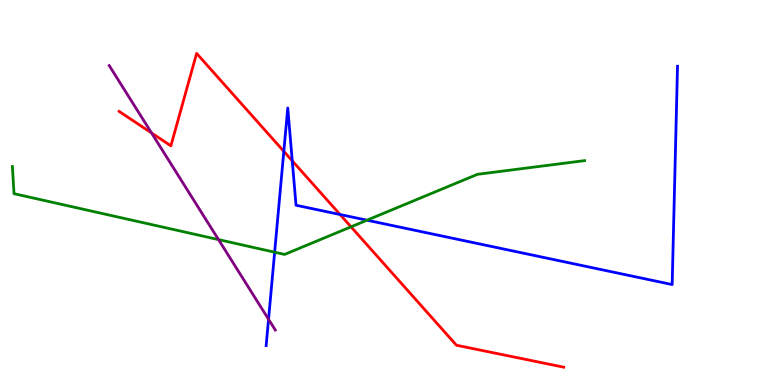[{'lines': ['blue', 'red'], 'intersections': [{'x': 3.66, 'y': 6.07}, {'x': 3.77, 'y': 5.82}, {'x': 4.39, 'y': 4.43}]}, {'lines': ['green', 'red'], 'intersections': [{'x': 4.53, 'y': 4.11}]}, {'lines': ['purple', 'red'], 'intersections': [{'x': 1.96, 'y': 6.55}]}, {'lines': ['blue', 'green'], 'intersections': [{'x': 3.54, 'y': 3.45}, {'x': 4.74, 'y': 4.28}]}, {'lines': ['blue', 'purple'], 'intersections': [{'x': 3.47, 'y': 1.71}]}, {'lines': ['green', 'purple'], 'intersections': [{'x': 2.82, 'y': 3.78}]}]